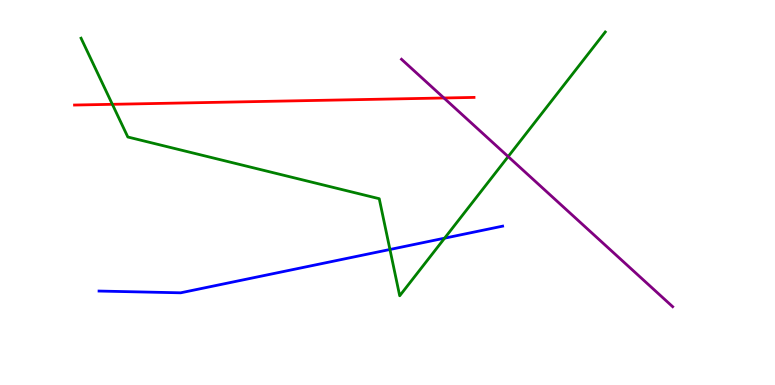[{'lines': ['blue', 'red'], 'intersections': []}, {'lines': ['green', 'red'], 'intersections': [{'x': 1.45, 'y': 7.29}]}, {'lines': ['purple', 'red'], 'intersections': [{'x': 5.73, 'y': 7.45}]}, {'lines': ['blue', 'green'], 'intersections': [{'x': 5.03, 'y': 3.52}, {'x': 5.74, 'y': 3.81}]}, {'lines': ['blue', 'purple'], 'intersections': []}, {'lines': ['green', 'purple'], 'intersections': [{'x': 6.56, 'y': 5.93}]}]